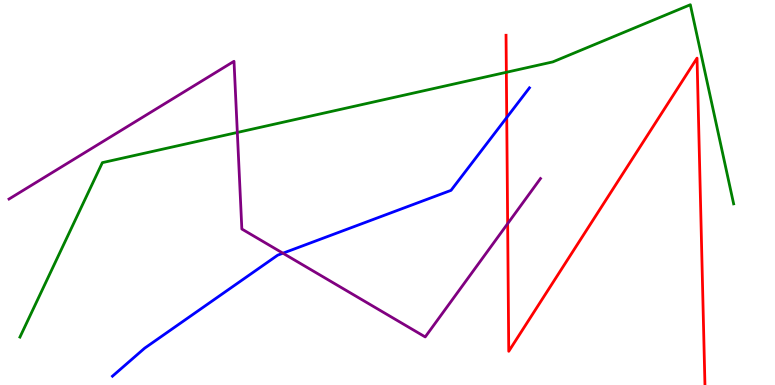[{'lines': ['blue', 'red'], 'intersections': [{'x': 6.54, 'y': 6.95}]}, {'lines': ['green', 'red'], 'intersections': [{'x': 6.53, 'y': 8.12}]}, {'lines': ['purple', 'red'], 'intersections': [{'x': 6.55, 'y': 4.19}]}, {'lines': ['blue', 'green'], 'intersections': []}, {'lines': ['blue', 'purple'], 'intersections': [{'x': 3.65, 'y': 3.42}]}, {'lines': ['green', 'purple'], 'intersections': [{'x': 3.06, 'y': 6.56}]}]